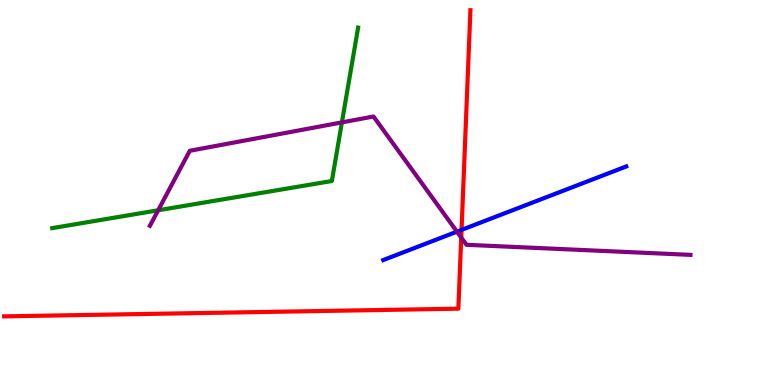[{'lines': ['blue', 'red'], 'intersections': [{'x': 5.96, 'y': 4.03}]}, {'lines': ['green', 'red'], 'intersections': []}, {'lines': ['purple', 'red'], 'intersections': [{'x': 5.95, 'y': 3.83}]}, {'lines': ['blue', 'green'], 'intersections': []}, {'lines': ['blue', 'purple'], 'intersections': [{'x': 5.9, 'y': 3.98}]}, {'lines': ['green', 'purple'], 'intersections': [{'x': 2.04, 'y': 4.54}, {'x': 4.41, 'y': 6.82}]}]